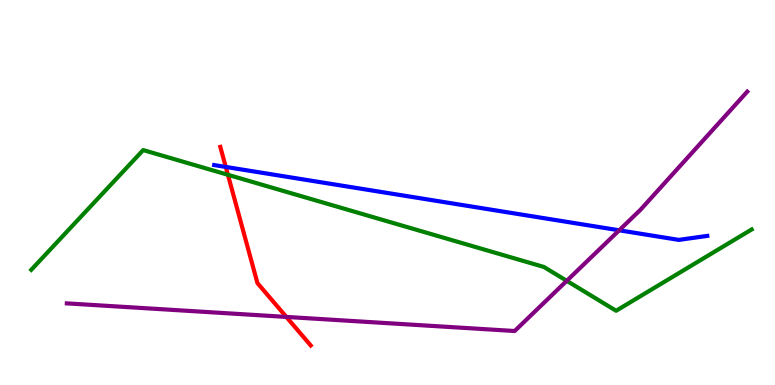[{'lines': ['blue', 'red'], 'intersections': [{'x': 2.91, 'y': 5.66}]}, {'lines': ['green', 'red'], 'intersections': [{'x': 2.94, 'y': 5.46}]}, {'lines': ['purple', 'red'], 'intersections': [{'x': 3.69, 'y': 1.77}]}, {'lines': ['blue', 'green'], 'intersections': []}, {'lines': ['blue', 'purple'], 'intersections': [{'x': 7.99, 'y': 4.02}]}, {'lines': ['green', 'purple'], 'intersections': [{'x': 7.31, 'y': 2.71}]}]